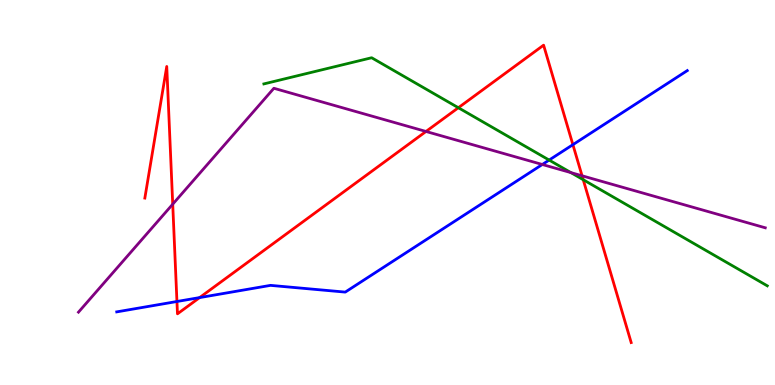[{'lines': ['blue', 'red'], 'intersections': [{'x': 2.28, 'y': 2.17}, {'x': 2.58, 'y': 2.27}, {'x': 7.39, 'y': 6.24}]}, {'lines': ['green', 'red'], 'intersections': [{'x': 5.91, 'y': 7.2}, {'x': 7.53, 'y': 5.33}]}, {'lines': ['purple', 'red'], 'intersections': [{'x': 2.23, 'y': 4.7}, {'x': 5.5, 'y': 6.59}, {'x': 7.51, 'y': 5.43}]}, {'lines': ['blue', 'green'], 'intersections': [{'x': 7.09, 'y': 5.84}]}, {'lines': ['blue', 'purple'], 'intersections': [{'x': 7.0, 'y': 5.73}]}, {'lines': ['green', 'purple'], 'intersections': [{'x': 7.37, 'y': 5.52}]}]